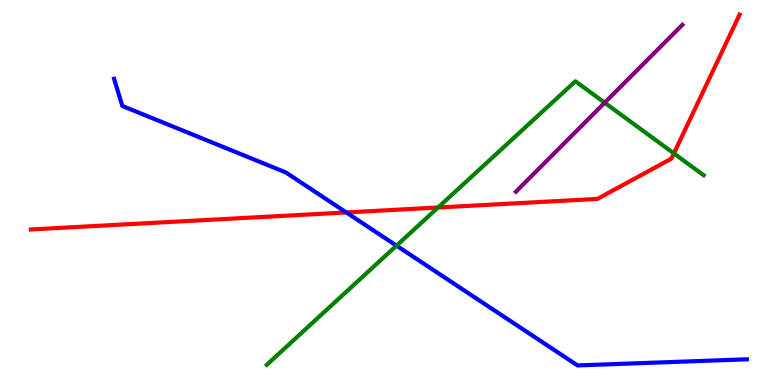[{'lines': ['blue', 'red'], 'intersections': [{'x': 4.47, 'y': 4.48}]}, {'lines': ['green', 'red'], 'intersections': [{'x': 5.65, 'y': 4.61}, {'x': 8.7, 'y': 6.01}]}, {'lines': ['purple', 'red'], 'intersections': []}, {'lines': ['blue', 'green'], 'intersections': [{'x': 5.12, 'y': 3.62}]}, {'lines': ['blue', 'purple'], 'intersections': []}, {'lines': ['green', 'purple'], 'intersections': [{'x': 7.8, 'y': 7.33}]}]